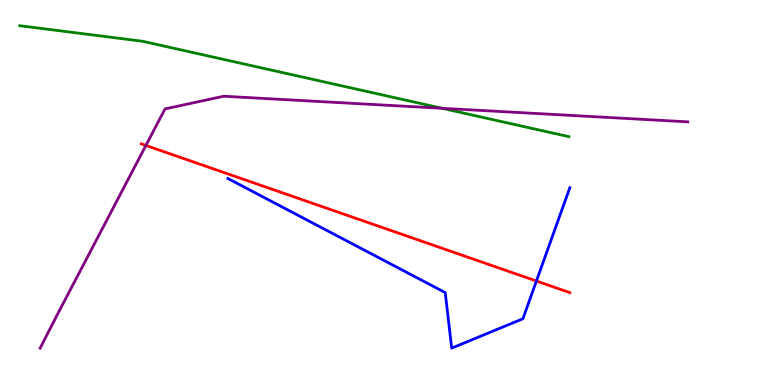[{'lines': ['blue', 'red'], 'intersections': [{'x': 6.92, 'y': 2.7}]}, {'lines': ['green', 'red'], 'intersections': []}, {'lines': ['purple', 'red'], 'intersections': [{'x': 1.88, 'y': 6.22}]}, {'lines': ['blue', 'green'], 'intersections': []}, {'lines': ['blue', 'purple'], 'intersections': []}, {'lines': ['green', 'purple'], 'intersections': [{'x': 5.7, 'y': 7.19}]}]